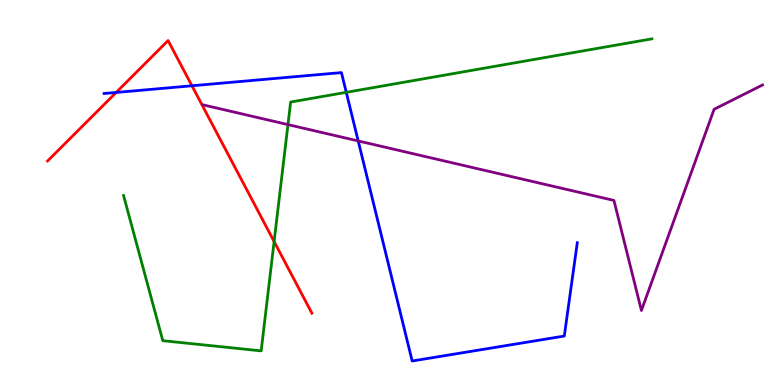[{'lines': ['blue', 'red'], 'intersections': [{'x': 1.5, 'y': 7.6}, {'x': 2.48, 'y': 7.77}]}, {'lines': ['green', 'red'], 'intersections': [{'x': 3.54, 'y': 3.73}]}, {'lines': ['purple', 'red'], 'intersections': []}, {'lines': ['blue', 'green'], 'intersections': [{'x': 4.47, 'y': 7.6}]}, {'lines': ['blue', 'purple'], 'intersections': [{'x': 4.62, 'y': 6.34}]}, {'lines': ['green', 'purple'], 'intersections': [{'x': 3.72, 'y': 6.76}]}]